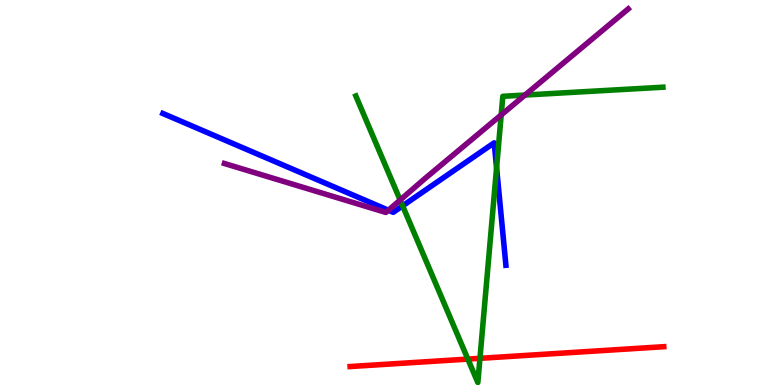[{'lines': ['blue', 'red'], 'intersections': []}, {'lines': ['green', 'red'], 'intersections': [{'x': 6.04, 'y': 0.673}, {'x': 6.19, 'y': 0.693}]}, {'lines': ['purple', 'red'], 'intersections': []}, {'lines': ['blue', 'green'], 'intersections': [{'x': 5.19, 'y': 4.65}, {'x': 6.41, 'y': 5.64}]}, {'lines': ['blue', 'purple'], 'intersections': [{'x': 5.01, 'y': 4.54}]}, {'lines': ['green', 'purple'], 'intersections': [{'x': 5.16, 'y': 4.8}, {'x': 6.47, 'y': 7.02}, {'x': 6.77, 'y': 7.53}]}]